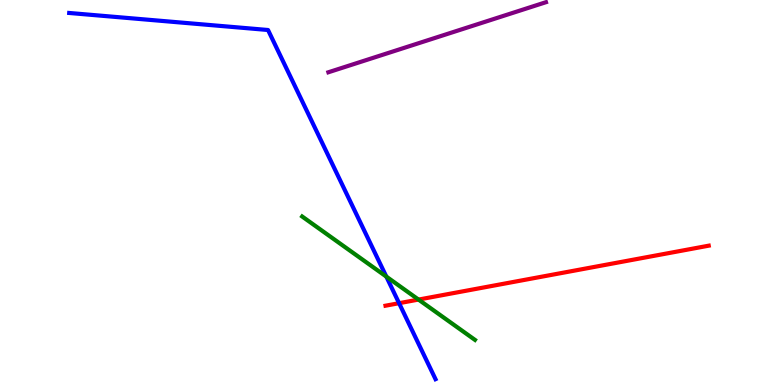[{'lines': ['blue', 'red'], 'intersections': [{'x': 5.15, 'y': 2.13}]}, {'lines': ['green', 'red'], 'intersections': [{'x': 5.4, 'y': 2.22}]}, {'lines': ['purple', 'red'], 'intersections': []}, {'lines': ['blue', 'green'], 'intersections': [{'x': 4.98, 'y': 2.82}]}, {'lines': ['blue', 'purple'], 'intersections': []}, {'lines': ['green', 'purple'], 'intersections': []}]